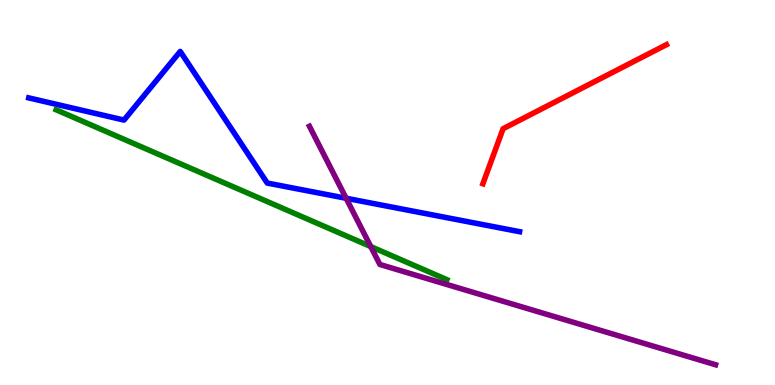[{'lines': ['blue', 'red'], 'intersections': []}, {'lines': ['green', 'red'], 'intersections': []}, {'lines': ['purple', 'red'], 'intersections': []}, {'lines': ['blue', 'green'], 'intersections': []}, {'lines': ['blue', 'purple'], 'intersections': [{'x': 4.47, 'y': 4.85}]}, {'lines': ['green', 'purple'], 'intersections': [{'x': 4.78, 'y': 3.6}]}]